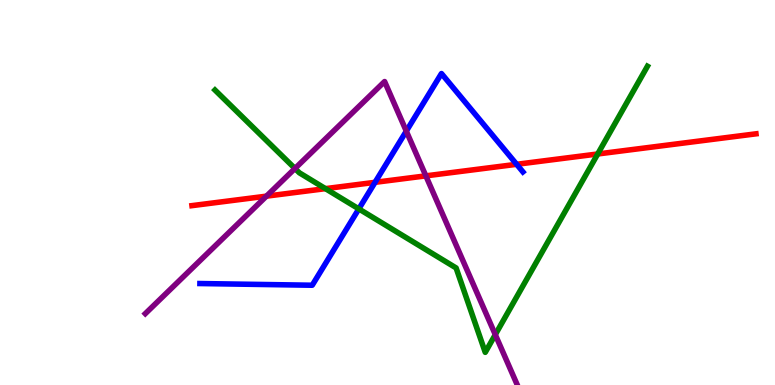[{'lines': ['blue', 'red'], 'intersections': [{'x': 4.84, 'y': 5.26}, {'x': 6.67, 'y': 5.73}]}, {'lines': ['green', 'red'], 'intersections': [{'x': 4.2, 'y': 5.1}, {'x': 7.71, 'y': 6.0}]}, {'lines': ['purple', 'red'], 'intersections': [{'x': 3.44, 'y': 4.9}, {'x': 5.49, 'y': 5.43}]}, {'lines': ['blue', 'green'], 'intersections': [{'x': 4.63, 'y': 4.57}]}, {'lines': ['blue', 'purple'], 'intersections': [{'x': 5.24, 'y': 6.59}]}, {'lines': ['green', 'purple'], 'intersections': [{'x': 3.81, 'y': 5.62}, {'x': 6.39, 'y': 1.31}]}]